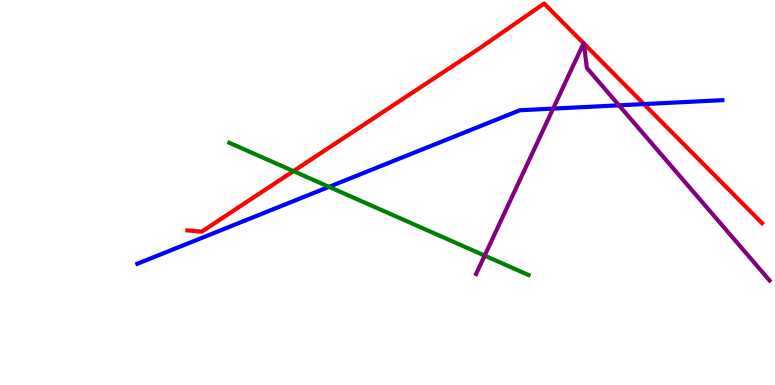[{'lines': ['blue', 'red'], 'intersections': [{'x': 8.31, 'y': 7.3}]}, {'lines': ['green', 'red'], 'intersections': [{'x': 3.79, 'y': 5.56}]}, {'lines': ['purple', 'red'], 'intersections': [{'x': 7.53, 'y': 8.88}, {'x': 7.53, 'y': 8.87}]}, {'lines': ['blue', 'green'], 'intersections': [{'x': 4.25, 'y': 5.15}]}, {'lines': ['blue', 'purple'], 'intersections': [{'x': 7.14, 'y': 7.18}, {'x': 7.99, 'y': 7.26}]}, {'lines': ['green', 'purple'], 'intersections': [{'x': 6.25, 'y': 3.36}]}]